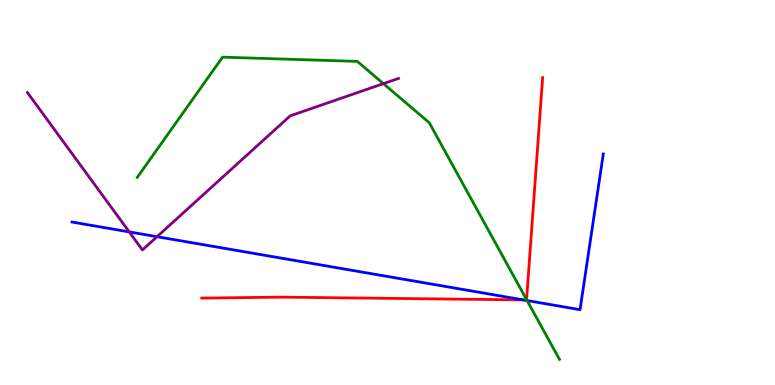[{'lines': ['blue', 'red'], 'intersections': [{'x': 6.75, 'y': 2.21}]}, {'lines': ['green', 'red'], 'intersections': [{'x': 6.79, 'y': 2.22}]}, {'lines': ['purple', 'red'], 'intersections': []}, {'lines': ['blue', 'green'], 'intersections': [{'x': 6.8, 'y': 2.19}]}, {'lines': ['blue', 'purple'], 'intersections': [{'x': 1.67, 'y': 3.98}, {'x': 2.03, 'y': 3.85}]}, {'lines': ['green', 'purple'], 'intersections': [{'x': 4.95, 'y': 7.83}]}]